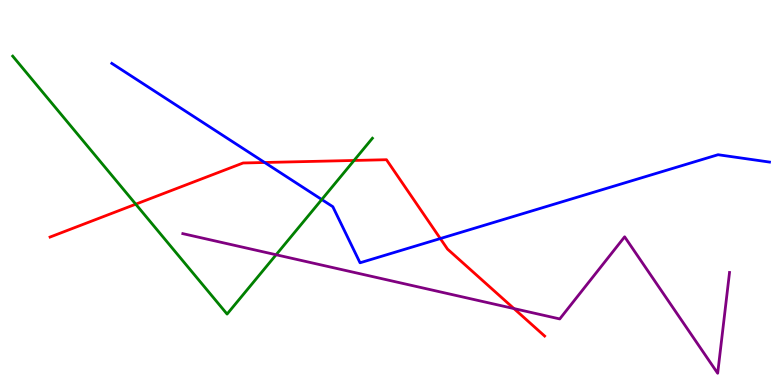[{'lines': ['blue', 'red'], 'intersections': [{'x': 3.41, 'y': 5.78}, {'x': 5.68, 'y': 3.8}]}, {'lines': ['green', 'red'], 'intersections': [{'x': 1.75, 'y': 4.7}, {'x': 4.57, 'y': 5.83}]}, {'lines': ['purple', 'red'], 'intersections': [{'x': 6.63, 'y': 1.99}]}, {'lines': ['blue', 'green'], 'intersections': [{'x': 4.15, 'y': 4.82}]}, {'lines': ['blue', 'purple'], 'intersections': []}, {'lines': ['green', 'purple'], 'intersections': [{'x': 3.56, 'y': 3.38}]}]